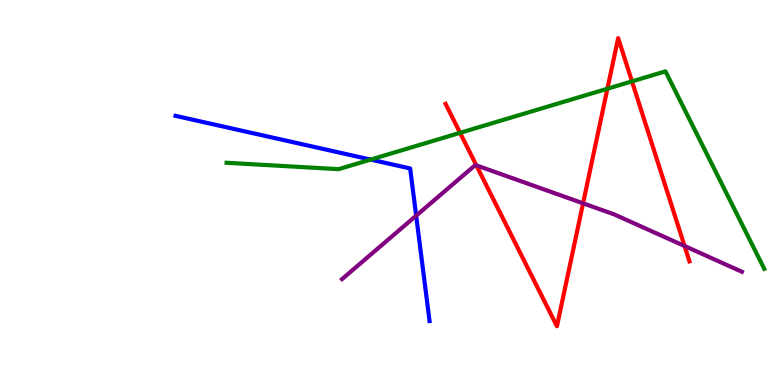[{'lines': ['blue', 'red'], 'intersections': []}, {'lines': ['green', 'red'], 'intersections': [{'x': 5.94, 'y': 6.55}, {'x': 7.84, 'y': 7.7}, {'x': 8.15, 'y': 7.89}]}, {'lines': ['purple', 'red'], 'intersections': [{'x': 6.15, 'y': 5.7}, {'x': 7.52, 'y': 4.72}, {'x': 8.83, 'y': 3.61}]}, {'lines': ['blue', 'green'], 'intersections': [{'x': 4.78, 'y': 5.85}]}, {'lines': ['blue', 'purple'], 'intersections': [{'x': 5.37, 'y': 4.4}]}, {'lines': ['green', 'purple'], 'intersections': []}]